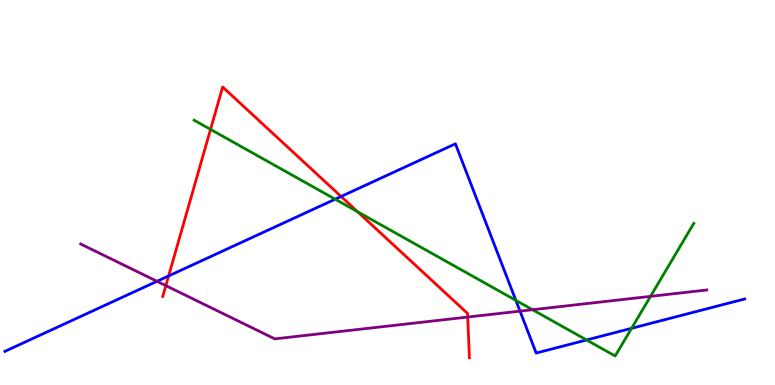[{'lines': ['blue', 'red'], 'intersections': [{'x': 2.18, 'y': 2.83}, {'x': 4.4, 'y': 4.9}]}, {'lines': ['green', 'red'], 'intersections': [{'x': 2.72, 'y': 6.64}, {'x': 4.61, 'y': 4.5}]}, {'lines': ['purple', 'red'], 'intersections': [{'x': 2.14, 'y': 2.58}, {'x': 6.03, 'y': 1.76}]}, {'lines': ['blue', 'green'], 'intersections': [{'x': 4.33, 'y': 4.83}, {'x': 6.66, 'y': 2.2}, {'x': 7.57, 'y': 1.17}, {'x': 8.15, 'y': 1.47}]}, {'lines': ['blue', 'purple'], 'intersections': [{'x': 2.03, 'y': 2.69}, {'x': 6.71, 'y': 1.92}]}, {'lines': ['green', 'purple'], 'intersections': [{'x': 6.87, 'y': 1.96}, {'x': 8.39, 'y': 2.3}]}]